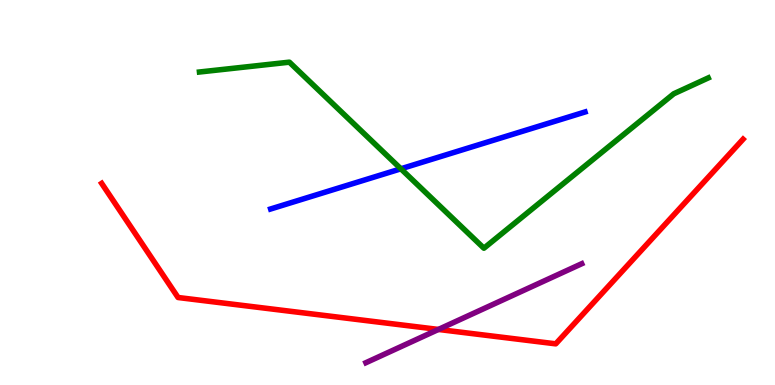[{'lines': ['blue', 'red'], 'intersections': []}, {'lines': ['green', 'red'], 'intersections': []}, {'lines': ['purple', 'red'], 'intersections': [{'x': 5.66, 'y': 1.44}]}, {'lines': ['blue', 'green'], 'intersections': [{'x': 5.17, 'y': 5.62}]}, {'lines': ['blue', 'purple'], 'intersections': []}, {'lines': ['green', 'purple'], 'intersections': []}]